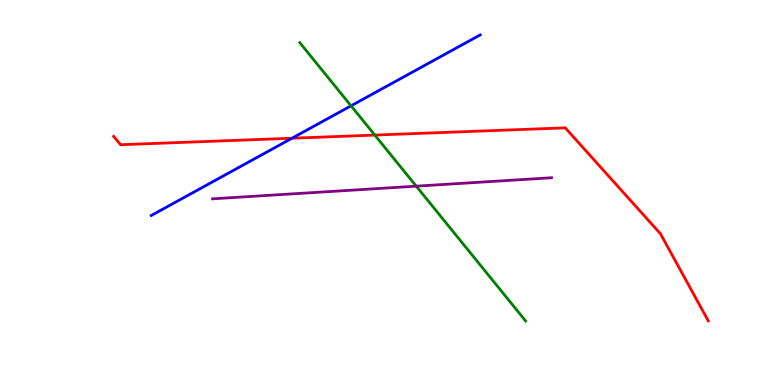[{'lines': ['blue', 'red'], 'intersections': [{'x': 3.77, 'y': 6.41}]}, {'lines': ['green', 'red'], 'intersections': [{'x': 4.84, 'y': 6.49}]}, {'lines': ['purple', 'red'], 'intersections': []}, {'lines': ['blue', 'green'], 'intersections': [{'x': 4.53, 'y': 7.25}]}, {'lines': ['blue', 'purple'], 'intersections': []}, {'lines': ['green', 'purple'], 'intersections': [{'x': 5.37, 'y': 5.16}]}]